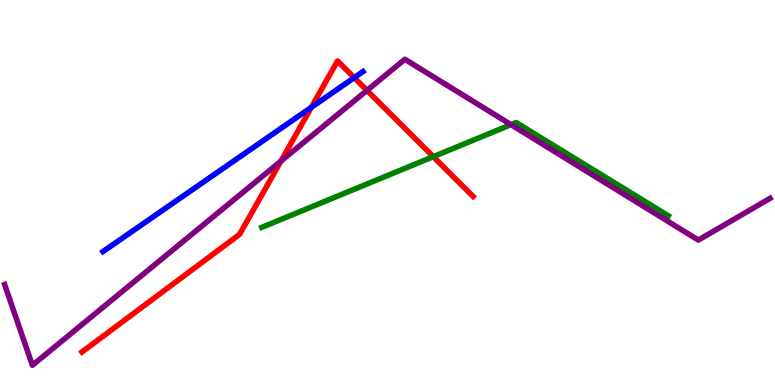[{'lines': ['blue', 'red'], 'intersections': [{'x': 4.02, 'y': 7.21}, {'x': 4.57, 'y': 7.98}]}, {'lines': ['green', 'red'], 'intersections': [{'x': 5.59, 'y': 5.93}]}, {'lines': ['purple', 'red'], 'intersections': [{'x': 3.63, 'y': 5.82}, {'x': 4.74, 'y': 7.65}]}, {'lines': ['blue', 'green'], 'intersections': []}, {'lines': ['blue', 'purple'], 'intersections': []}, {'lines': ['green', 'purple'], 'intersections': [{'x': 6.59, 'y': 6.76}]}]